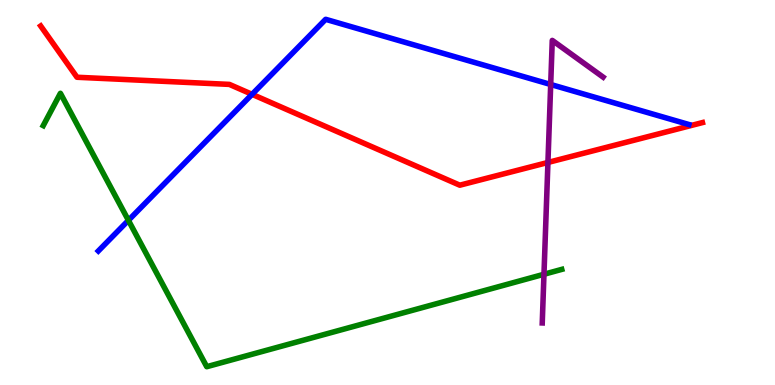[{'lines': ['blue', 'red'], 'intersections': [{'x': 3.25, 'y': 7.55}]}, {'lines': ['green', 'red'], 'intersections': []}, {'lines': ['purple', 'red'], 'intersections': [{'x': 7.07, 'y': 5.78}]}, {'lines': ['blue', 'green'], 'intersections': [{'x': 1.66, 'y': 4.28}]}, {'lines': ['blue', 'purple'], 'intersections': [{'x': 7.11, 'y': 7.81}]}, {'lines': ['green', 'purple'], 'intersections': [{'x': 7.02, 'y': 2.88}]}]